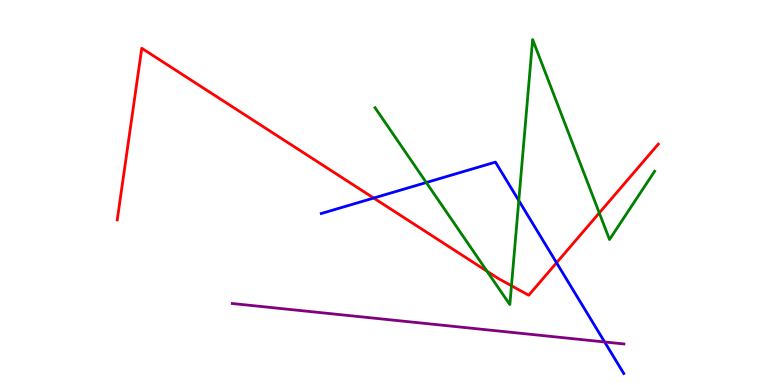[{'lines': ['blue', 'red'], 'intersections': [{'x': 4.82, 'y': 4.86}, {'x': 7.18, 'y': 3.17}]}, {'lines': ['green', 'red'], 'intersections': [{'x': 6.28, 'y': 2.95}, {'x': 6.6, 'y': 2.58}, {'x': 7.73, 'y': 4.47}]}, {'lines': ['purple', 'red'], 'intersections': []}, {'lines': ['blue', 'green'], 'intersections': [{'x': 5.5, 'y': 5.26}, {'x': 6.69, 'y': 4.79}]}, {'lines': ['blue', 'purple'], 'intersections': [{'x': 7.8, 'y': 1.12}]}, {'lines': ['green', 'purple'], 'intersections': []}]